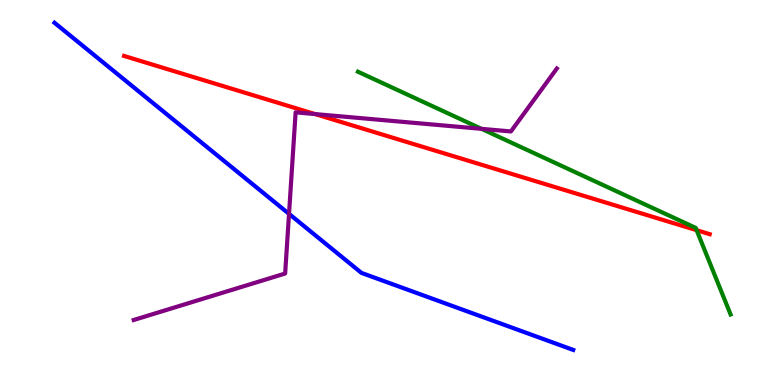[{'lines': ['blue', 'red'], 'intersections': []}, {'lines': ['green', 'red'], 'intersections': [{'x': 8.99, 'y': 4.02}]}, {'lines': ['purple', 'red'], 'intersections': [{'x': 4.07, 'y': 7.04}]}, {'lines': ['blue', 'green'], 'intersections': []}, {'lines': ['blue', 'purple'], 'intersections': [{'x': 3.73, 'y': 4.44}]}, {'lines': ['green', 'purple'], 'intersections': [{'x': 6.21, 'y': 6.65}]}]